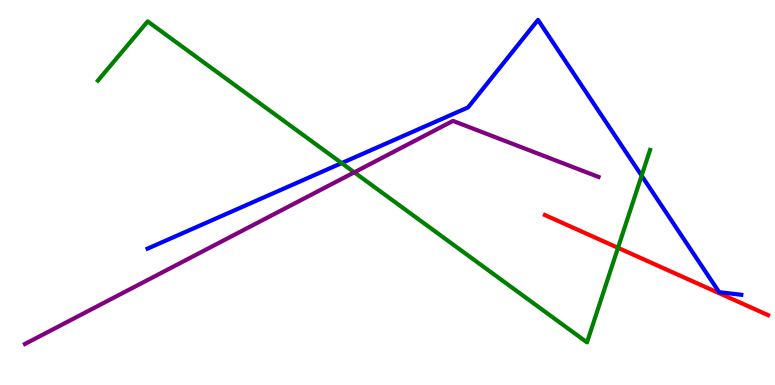[{'lines': ['blue', 'red'], 'intersections': []}, {'lines': ['green', 'red'], 'intersections': [{'x': 7.97, 'y': 3.56}]}, {'lines': ['purple', 'red'], 'intersections': []}, {'lines': ['blue', 'green'], 'intersections': [{'x': 4.41, 'y': 5.76}, {'x': 8.28, 'y': 5.44}]}, {'lines': ['blue', 'purple'], 'intersections': []}, {'lines': ['green', 'purple'], 'intersections': [{'x': 4.57, 'y': 5.52}]}]